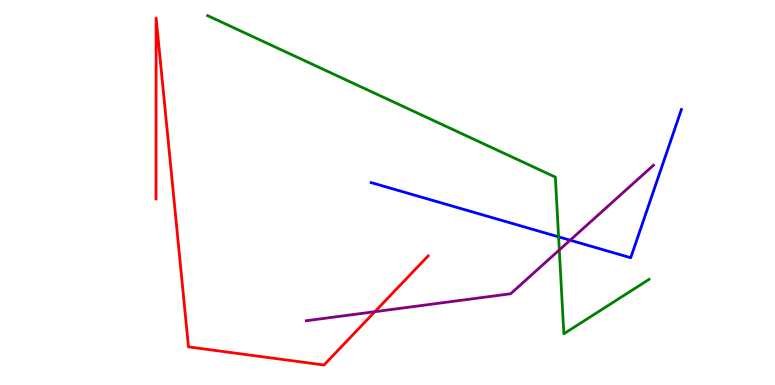[{'lines': ['blue', 'red'], 'intersections': []}, {'lines': ['green', 'red'], 'intersections': []}, {'lines': ['purple', 'red'], 'intersections': [{'x': 4.84, 'y': 1.9}]}, {'lines': ['blue', 'green'], 'intersections': [{'x': 7.21, 'y': 3.85}]}, {'lines': ['blue', 'purple'], 'intersections': [{'x': 7.36, 'y': 3.76}]}, {'lines': ['green', 'purple'], 'intersections': [{'x': 7.22, 'y': 3.51}]}]